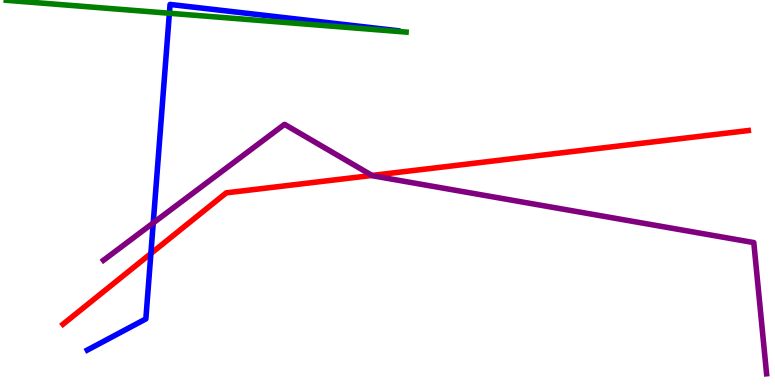[{'lines': ['blue', 'red'], 'intersections': [{'x': 1.95, 'y': 3.42}]}, {'lines': ['green', 'red'], 'intersections': []}, {'lines': ['purple', 'red'], 'intersections': [{'x': 4.8, 'y': 5.44}]}, {'lines': ['blue', 'green'], 'intersections': [{'x': 2.19, 'y': 9.66}]}, {'lines': ['blue', 'purple'], 'intersections': [{'x': 1.98, 'y': 4.21}]}, {'lines': ['green', 'purple'], 'intersections': []}]